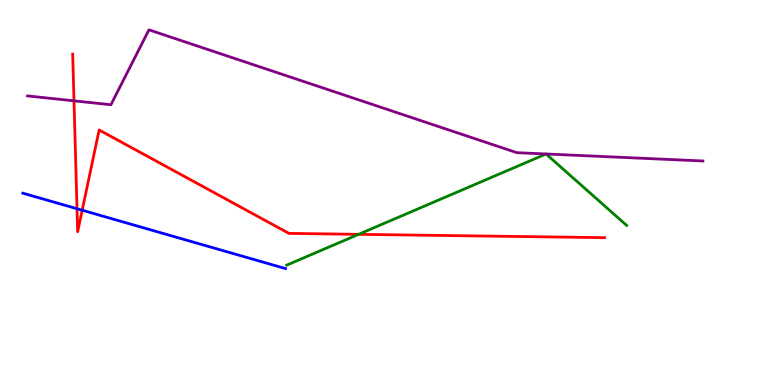[{'lines': ['blue', 'red'], 'intersections': [{'x': 0.994, 'y': 4.58}, {'x': 1.06, 'y': 4.54}]}, {'lines': ['green', 'red'], 'intersections': [{'x': 4.63, 'y': 3.91}]}, {'lines': ['purple', 'red'], 'intersections': [{'x': 0.955, 'y': 7.38}]}, {'lines': ['blue', 'green'], 'intersections': []}, {'lines': ['blue', 'purple'], 'intersections': []}, {'lines': ['green', 'purple'], 'intersections': []}]